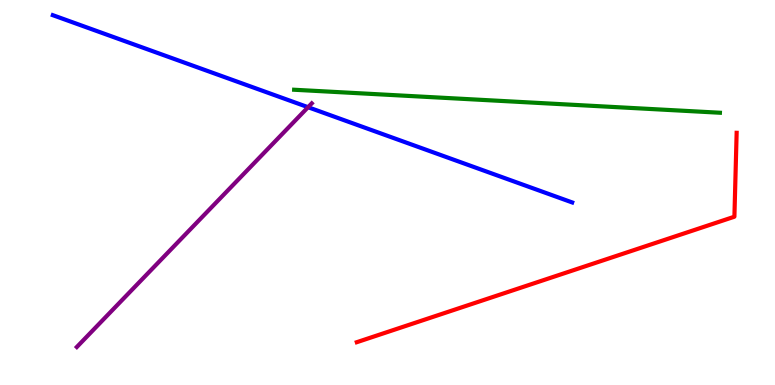[{'lines': ['blue', 'red'], 'intersections': []}, {'lines': ['green', 'red'], 'intersections': []}, {'lines': ['purple', 'red'], 'intersections': []}, {'lines': ['blue', 'green'], 'intersections': []}, {'lines': ['blue', 'purple'], 'intersections': [{'x': 3.98, 'y': 7.22}]}, {'lines': ['green', 'purple'], 'intersections': []}]